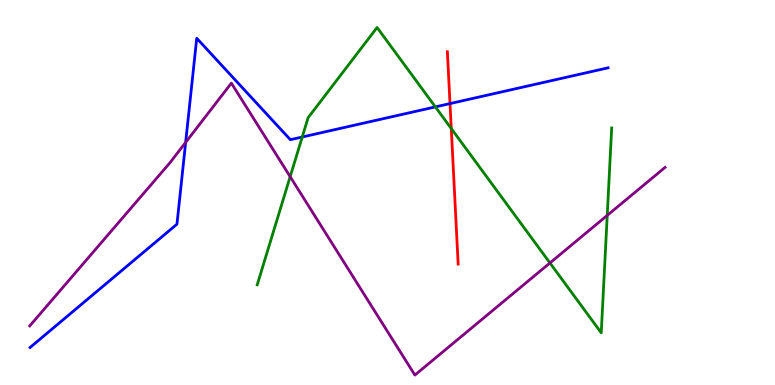[{'lines': ['blue', 'red'], 'intersections': [{'x': 5.81, 'y': 7.31}]}, {'lines': ['green', 'red'], 'intersections': [{'x': 5.82, 'y': 6.66}]}, {'lines': ['purple', 'red'], 'intersections': []}, {'lines': ['blue', 'green'], 'intersections': [{'x': 3.9, 'y': 6.44}, {'x': 5.62, 'y': 7.22}]}, {'lines': ['blue', 'purple'], 'intersections': [{'x': 2.4, 'y': 6.3}]}, {'lines': ['green', 'purple'], 'intersections': [{'x': 3.74, 'y': 5.41}, {'x': 7.1, 'y': 3.17}, {'x': 7.84, 'y': 4.41}]}]